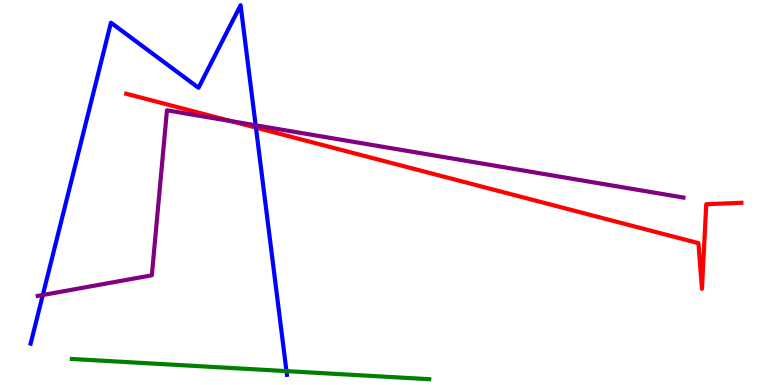[{'lines': ['blue', 'red'], 'intersections': [{'x': 3.3, 'y': 6.69}]}, {'lines': ['green', 'red'], 'intersections': []}, {'lines': ['purple', 'red'], 'intersections': [{'x': 2.98, 'y': 6.85}]}, {'lines': ['blue', 'green'], 'intersections': [{'x': 3.7, 'y': 0.361}]}, {'lines': ['blue', 'purple'], 'intersections': [{'x': 0.552, 'y': 2.34}, {'x': 3.3, 'y': 6.75}]}, {'lines': ['green', 'purple'], 'intersections': []}]